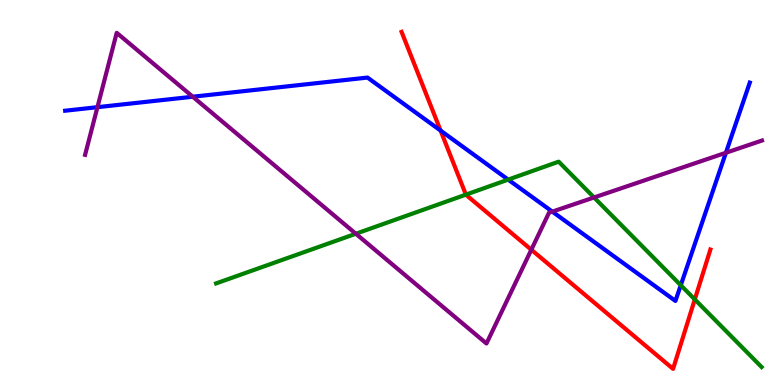[{'lines': ['blue', 'red'], 'intersections': [{'x': 5.69, 'y': 6.61}]}, {'lines': ['green', 'red'], 'intersections': [{'x': 6.01, 'y': 4.94}, {'x': 8.97, 'y': 2.22}]}, {'lines': ['purple', 'red'], 'intersections': [{'x': 6.86, 'y': 3.51}]}, {'lines': ['blue', 'green'], 'intersections': [{'x': 6.56, 'y': 5.33}, {'x': 8.78, 'y': 2.59}]}, {'lines': ['blue', 'purple'], 'intersections': [{'x': 1.26, 'y': 7.22}, {'x': 2.49, 'y': 7.49}, {'x': 7.13, 'y': 4.5}, {'x': 9.37, 'y': 6.03}]}, {'lines': ['green', 'purple'], 'intersections': [{'x': 4.59, 'y': 3.93}, {'x': 7.67, 'y': 4.87}]}]